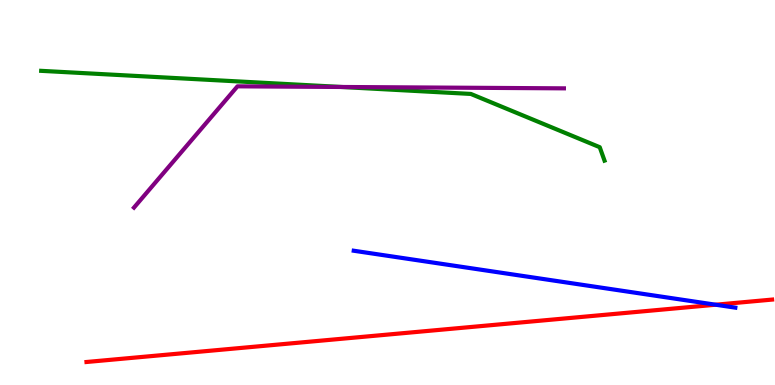[{'lines': ['blue', 'red'], 'intersections': [{'x': 9.23, 'y': 2.09}]}, {'lines': ['green', 'red'], 'intersections': []}, {'lines': ['purple', 'red'], 'intersections': []}, {'lines': ['blue', 'green'], 'intersections': []}, {'lines': ['blue', 'purple'], 'intersections': []}, {'lines': ['green', 'purple'], 'intersections': [{'x': 4.4, 'y': 7.74}]}]